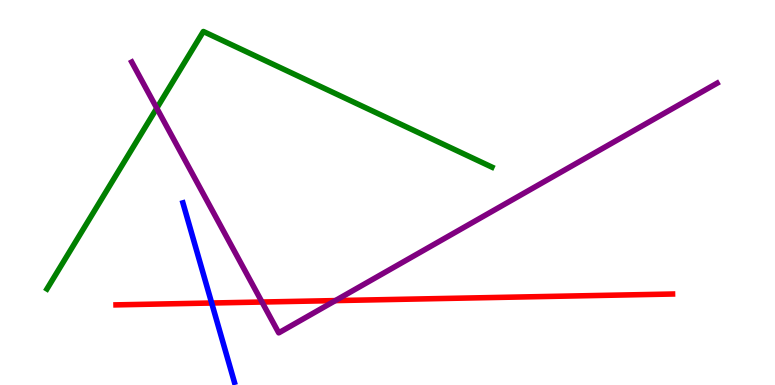[{'lines': ['blue', 'red'], 'intersections': [{'x': 2.73, 'y': 2.13}]}, {'lines': ['green', 'red'], 'intersections': []}, {'lines': ['purple', 'red'], 'intersections': [{'x': 3.38, 'y': 2.16}, {'x': 4.33, 'y': 2.19}]}, {'lines': ['blue', 'green'], 'intersections': []}, {'lines': ['blue', 'purple'], 'intersections': []}, {'lines': ['green', 'purple'], 'intersections': [{'x': 2.02, 'y': 7.19}]}]